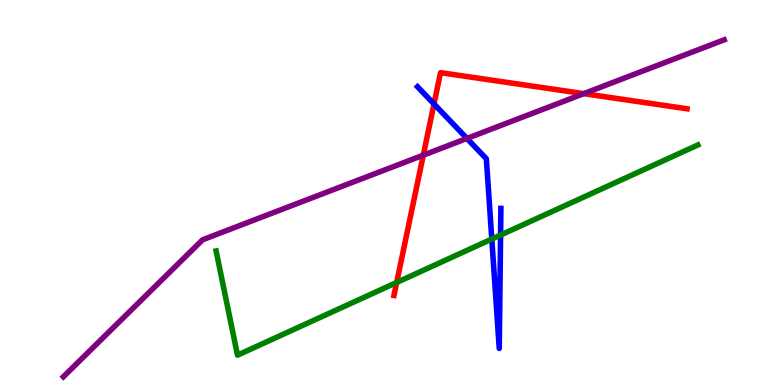[{'lines': ['blue', 'red'], 'intersections': [{'x': 5.6, 'y': 7.3}]}, {'lines': ['green', 'red'], 'intersections': [{'x': 5.12, 'y': 2.66}]}, {'lines': ['purple', 'red'], 'intersections': [{'x': 5.46, 'y': 5.97}, {'x': 7.53, 'y': 7.57}]}, {'lines': ['blue', 'green'], 'intersections': [{'x': 6.35, 'y': 3.79}, {'x': 6.46, 'y': 3.9}]}, {'lines': ['blue', 'purple'], 'intersections': [{'x': 6.02, 'y': 6.4}]}, {'lines': ['green', 'purple'], 'intersections': []}]